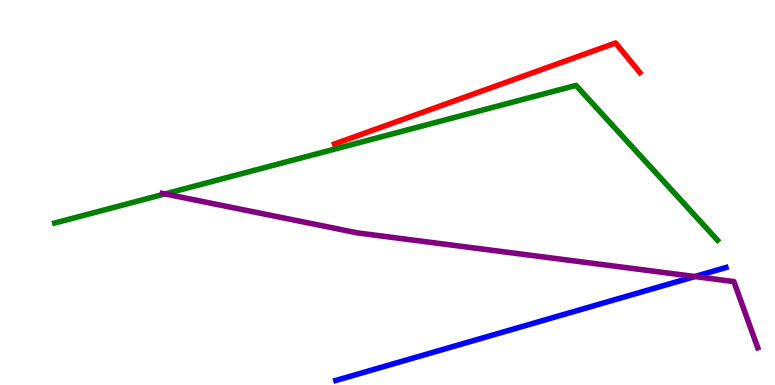[{'lines': ['blue', 'red'], 'intersections': []}, {'lines': ['green', 'red'], 'intersections': []}, {'lines': ['purple', 'red'], 'intersections': []}, {'lines': ['blue', 'green'], 'intersections': []}, {'lines': ['blue', 'purple'], 'intersections': [{'x': 8.97, 'y': 2.82}]}, {'lines': ['green', 'purple'], 'intersections': [{'x': 2.13, 'y': 4.96}]}]